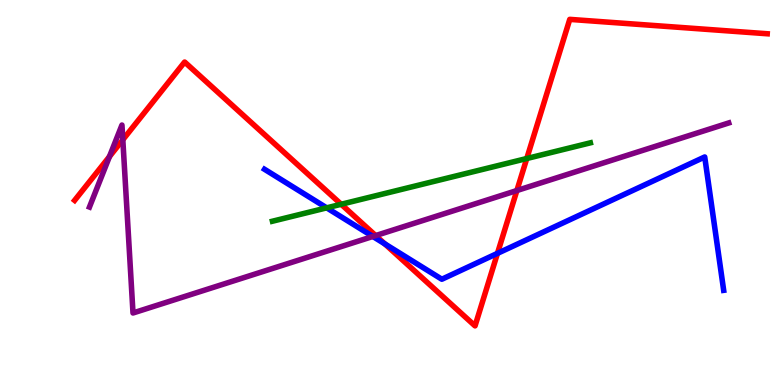[{'lines': ['blue', 'red'], 'intersections': [{'x': 4.96, 'y': 3.67}, {'x': 6.42, 'y': 3.42}]}, {'lines': ['green', 'red'], 'intersections': [{'x': 4.4, 'y': 4.69}, {'x': 6.8, 'y': 5.88}]}, {'lines': ['purple', 'red'], 'intersections': [{'x': 1.41, 'y': 5.93}, {'x': 1.58, 'y': 6.37}, {'x': 4.85, 'y': 3.88}, {'x': 6.67, 'y': 5.05}]}, {'lines': ['blue', 'green'], 'intersections': [{'x': 4.22, 'y': 4.6}]}, {'lines': ['blue', 'purple'], 'intersections': [{'x': 4.81, 'y': 3.86}]}, {'lines': ['green', 'purple'], 'intersections': []}]